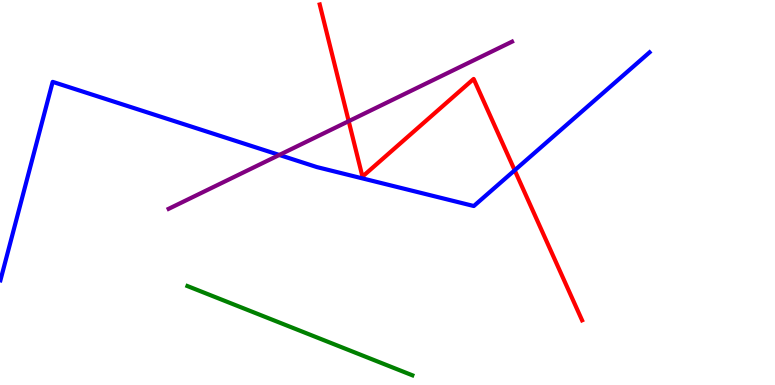[{'lines': ['blue', 'red'], 'intersections': [{'x': 6.64, 'y': 5.58}]}, {'lines': ['green', 'red'], 'intersections': []}, {'lines': ['purple', 'red'], 'intersections': [{'x': 4.5, 'y': 6.85}]}, {'lines': ['blue', 'green'], 'intersections': []}, {'lines': ['blue', 'purple'], 'intersections': [{'x': 3.6, 'y': 5.98}]}, {'lines': ['green', 'purple'], 'intersections': []}]